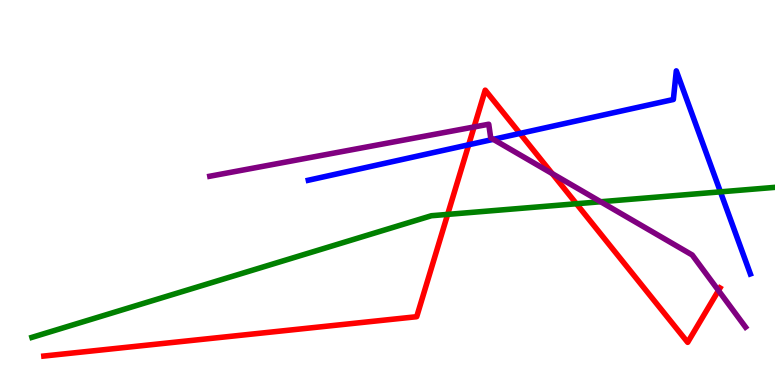[{'lines': ['blue', 'red'], 'intersections': [{'x': 6.05, 'y': 6.24}, {'x': 6.71, 'y': 6.53}]}, {'lines': ['green', 'red'], 'intersections': [{'x': 5.78, 'y': 4.43}, {'x': 7.44, 'y': 4.71}]}, {'lines': ['purple', 'red'], 'intersections': [{'x': 6.12, 'y': 6.7}, {'x': 7.13, 'y': 5.49}, {'x': 9.27, 'y': 2.45}]}, {'lines': ['blue', 'green'], 'intersections': [{'x': 9.3, 'y': 5.02}]}, {'lines': ['blue', 'purple'], 'intersections': [{'x': 6.36, 'y': 6.38}]}, {'lines': ['green', 'purple'], 'intersections': [{'x': 7.75, 'y': 4.76}]}]